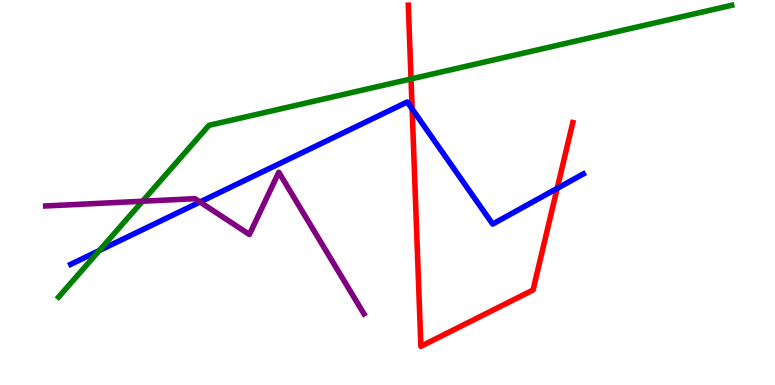[{'lines': ['blue', 'red'], 'intersections': [{'x': 5.32, 'y': 7.17}, {'x': 7.19, 'y': 5.11}]}, {'lines': ['green', 'red'], 'intersections': [{'x': 5.3, 'y': 7.95}]}, {'lines': ['purple', 'red'], 'intersections': []}, {'lines': ['blue', 'green'], 'intersections': [{'x': 1.28, 'y': 3.49}]}, {'lines': ['blue', 'purple'], 'intersections': [{'x': 2.58, 'y': 4.75}]}, {'lines': ['green', 'purple'], 'intersections': [{'x': 1.84, 'y': 4.77}]}]